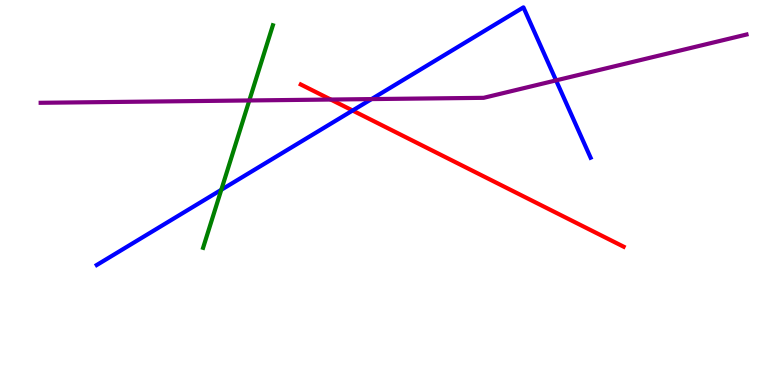[{'lines': ['blue', 'red'], 'intersections': [{'x': 4.55, 'y': 7.13}]}, {'lines': ['green', 'red'], 'intersections': []}, {'lines': ['purple', 'red'], 'intersections': [{'x': 4.27, 'y': 7.41}]}, {'lines': ['blue', 'green'], 'intersections': [{'x': 2.86, 'y': 5.07}]}, {'lines': ['blue', 'purple'], 'intersections': [{'x': 4.79, 'y': 7.43}, {'x': 7.17, 'y': 7.91}]}, {'lines': ['green', 'purple'], 'intersections': [{'x': 3.22, 'y': 7.39}]}]